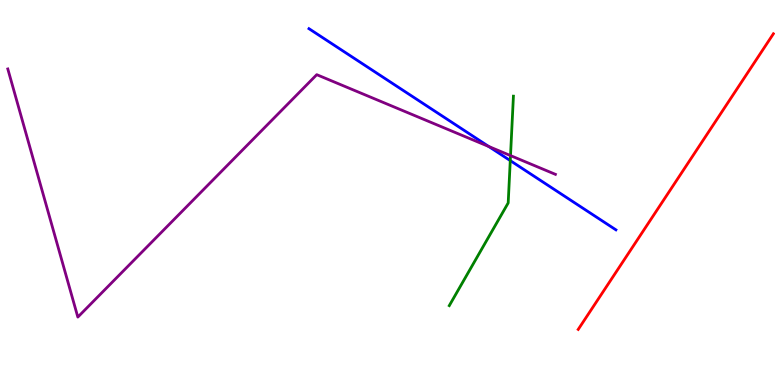[{'lines': ['blue', 'red'], 'intersections': []}, {'lines': ['green', 'red'], 'intersections': []}, {'lines': ['purple', 'red'], 'intersections': []}, {'lines': ['blue', 'green'], 'intersections': [{'x': 6.58, 'y': 5.83}]}, {'lines': ['blue', 'purple'], 'intersections': [{'x': 6.31, 'y': 6.19}]}, {'lines': ['green', 'purple'], 'intersections': [{'x': 6.59, 'y': 5.96}]}]